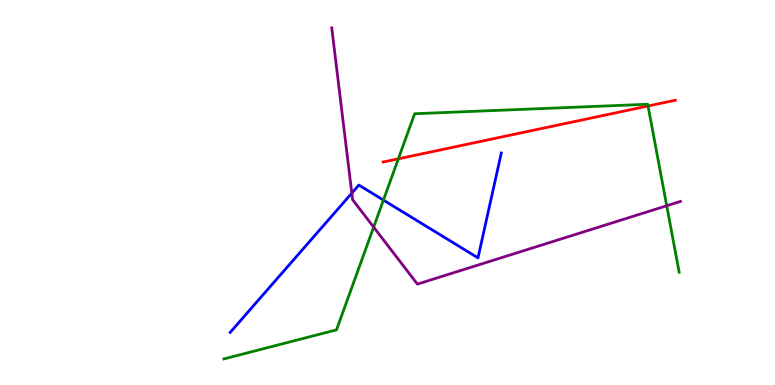[{'lines': ['blue', 'red'], 'intersections': []}, {'lines': ['green', 'red'], 'intersections': [{'x': 5.14, 'y': 5.87}, {'x': 8.36, 'y': 7.25}]}, {'lines': ['purple', 'red'], 'intersections': []}, {'lines': ['blue', 'green'], 'intersections': [{'x': 4.95, 'y': 4.8}]}, {'lines': ['blue', 'purple'], 'intersections': [{'x': 4.54, 'y': 4.98}]}, {'lines': ['green', 'purple'], 'intersections': [{'x': 4.82, 'y': 4.1}, {'x': 8.6, 'y': 4.66}]}]